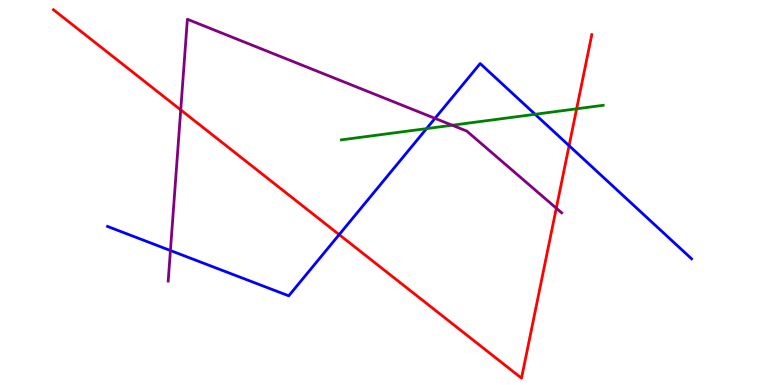[{'lines': ['blue', 'red'], 'intersections': [{'x': 4.38, 'y': 3.91}, {'x': 7.34, 'y': 6.22}]}, {'lines': ['green', 'red'], 'intersections': [{'x': 7.44, 'y': 7.17}]}, {'lines': ['purple', 'red'], 'intersections': [{'x': 2.33, 'y': 7.15}, {'x': 7.18, 'y': 4.59}]}, {'lines': ['blue', 'green'], 'intersections': [{'x': 5.5, 'y': 6.66}, {'x': 6.9, 'y': 7.03}]}, {'lines': ['blue', 'purple'], 'intersections': [{'x': 2.2, 'y': 3.49}, {'x': 5.61, 'y': 6.93}]}, {'lines': ['green', 'purple'], 'intersections': [{'x': 5.83, 'y': 6.75}]}]